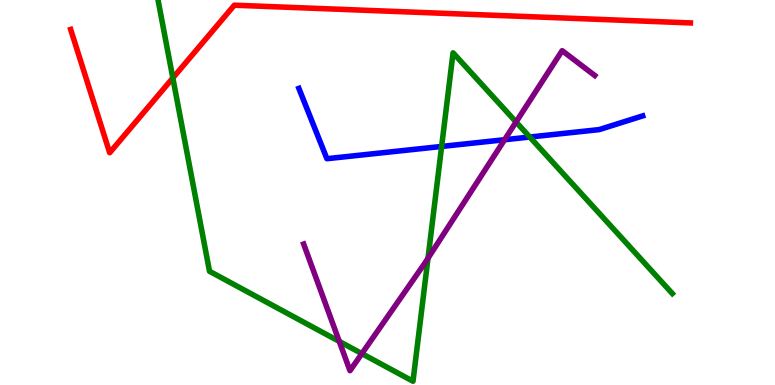[{'lines': ['blue', 'red'], 'intersections': []}, {'lines': ['green', 'red'], 'intersections': [{'x': 2.23, 'y': 7.97}]}, {'lines': ['purple', 'red'], 'intersections': []}, {'lines': ['blue', 'green'], 'intersections': [{'x': 5.7, 'y': 6.2}, {'x': 6.84, 'y': 6.44}]}, {'lines': ['blue', 'purple'], 'intersections': [{'x': 6.51, 'y': 6.37}]}, {'lines': ['green', 'purple'], 'intersections': [{'x': 4.38, 'y': 1.13}, {'x': 4.67, 'y': 0.815}, {'x': 5.52, 'y': 3.29}, {'x': 6.66, 'y': 6.83}]}]